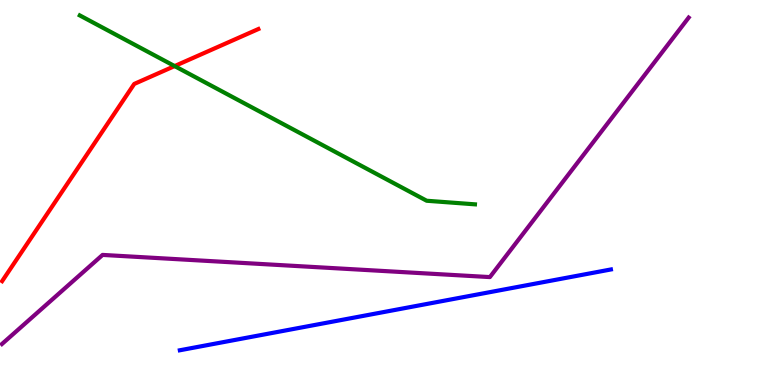[{'lines': ['blue', 'red'], 'intersections': []}, {'lines': ['green', 'red'], 'intersections': [{'x': 2.25, 'y': 8.28}]}, {'lines': ['purple', 'red'], 'intersections': []}, {'lines': ['blue', 'green'], 'intersections': []}, {'lines': ['blue', 'purple'], 'intersections': []}, {'lines': ['green', 'purple'], 'intersections': []}]